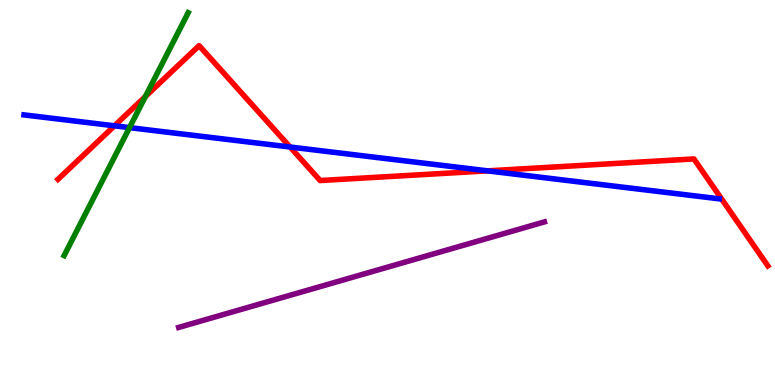[{'lines': ['blue', 'red'], 'intersections': [{'x': 1.48, 'y': 6.73}, {'x': 3.74, 'y': 6.18}, {'x': 6.29, 'y': 5.56}]}, {'lines': ['green', 'red'], 'intersections': [{'x': 1.88, 'y': 7.49}]}, {'lines': ['purple', 'red'], 'intersections': []}, {'lines': ['blue', 'green'], 'intersections': [{'x': 1.67, 'y': 6.68}]}, {'lines': ['blue', 'purple'], 'intersections': []}, {'lines': ['green', 'purple'], 'intersections': []}]